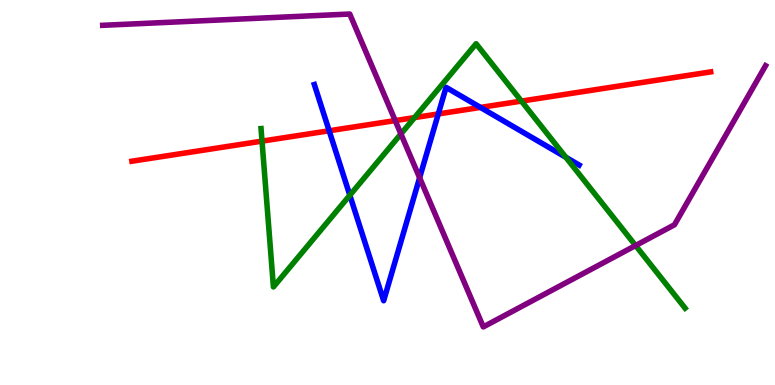[{'lines': ['blue', 'red'], 'intersections': [{'x': 4.25, 'y': 6.6}, {'x': 5.66, 'y': 7.04}, {'x': 6.2, 'y': 7.21}]}, {'lines': ['green', 'red'], 'intersections': [{'x': 3.38, 'y': 6.33}, {'x': 5.35, 'y': 6.95}, {'x': 6.73, 'y': 7.37}]}, {'lines': ['purple', 'red'], 'intersections': [{'x': 5.1, 'y': 6.87}]}, {'lines': ['blue', 'green'], 'intersections': [{'x': 4.51, 'y': 4.93}, {'x': 7.3, 'y': 5.92}]}, {'lines': ['blue', 'purple'], 'intersections': [{'x': 5.41, 'y': 5.38}]}, {'lines': ['green', 'purple'], 'intersections': [{'x': 5.17, 'y': 6.52}, {'x': 8.2, 'y': 3.62}]}]